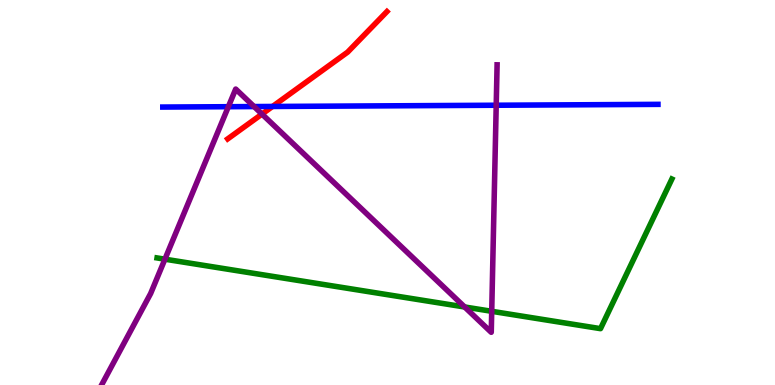[{'lines': ['blue', 'red'], 'intersections': [{'x': 3.52, 'y': 7.23}]}, {'lines': ['green', 'red'], 'intersections': []}, {'lines': ['purple', 'red'], 'intersections': [{'x': 3.38, 'y': 7.04}]}, {'lines': ['blue', 'green'], 'intersections': []}, {'lines': ['blue', 'purple'], 'intersections': [{'x': 2.95, 'y': 7.23}, {'x': 3.28, 'y': 7.23}, {'x': 6.4, 'y': 7.27}]}, {'lines': ['green', 'purple'], 'intersections': [{'x': 2.13, 'y': 3.27}, {'x': 6.0, 'y': 2.03}, {'x': 6.34, 'y': 1.91}]}]